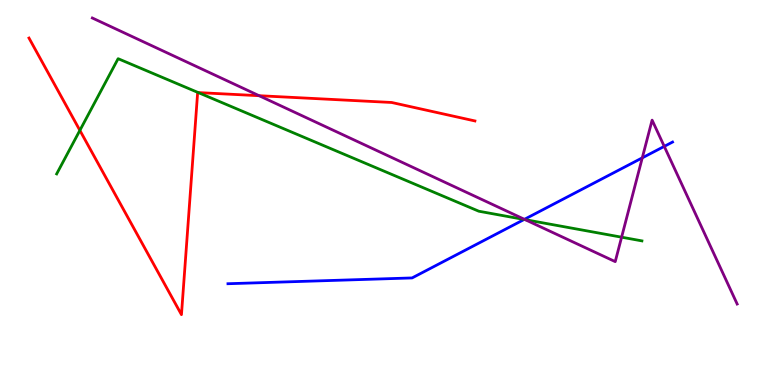[{'lines': ['blue', 'red'], 'intersections': []}, {'lines': ['green', 'red'], 'intersections': [{'x': 1.03, 'y': 6.61}, {'x': 2.56, 'y': 7.59}]}, {'lines': ['purple', 'red'], 'intersections': [{'x': 3.34, 'y': 7.51}]}, {'lines': ['blue', 'green'], 'intersections': [{'x': 6.76, 'y': 4.3}]}, {'lines': ['blue', 'purple'], 'intersections': [{'x': 6.77, 'y': 4.3}, {'x': 8.29, 'y': 5.9}, {'x': 8.57, 'y': 6.2}]}, {'lines': ['green', 'purple'], 'intersections': [{'x': 6.78, 'y': 4.29}, {'x': 8.02, 'y': 3.84}]}]